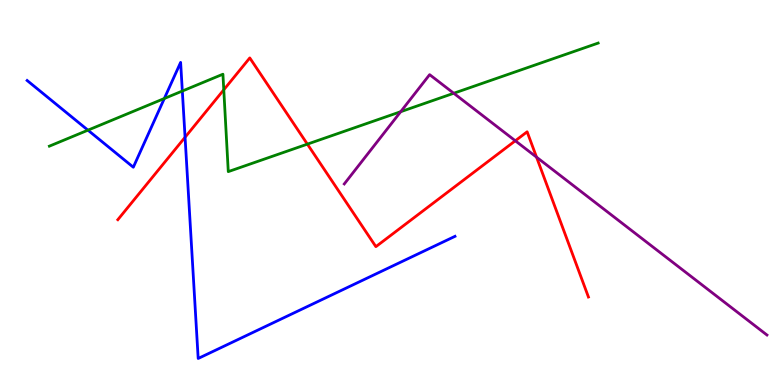[{'lines': ['blue', 'red'], 'intersections': [{'x': 2.39, 'y': 6.43}]}, {'lines': ['green', 'red'], 'intersections': [{'x': 2.89, 'y': 7.67}, {'x': 3.97, 'y': 6.26}]}, {'lines': ['purple', 'red'], 'intersections': [{'x': 6.65, 'y': 6.34}, {'x': 6.92, 'y': 5.92}]}, {'lines': ['blue', 'green'], 'intersections': [{'x': 1.13, 'y': 6.62}, {'x': 2.12, 'y': 7.44}, {'x': 2.35, 'y': 7.64}]}, {'lines': ['blue', 'purple'], 'intersections': []}, {'lines': ['green', 'purple'], 'intersections': [{'x': 5.17, 'y': 7.1}, {'x': 5.85, 'y': 7.58}]}]